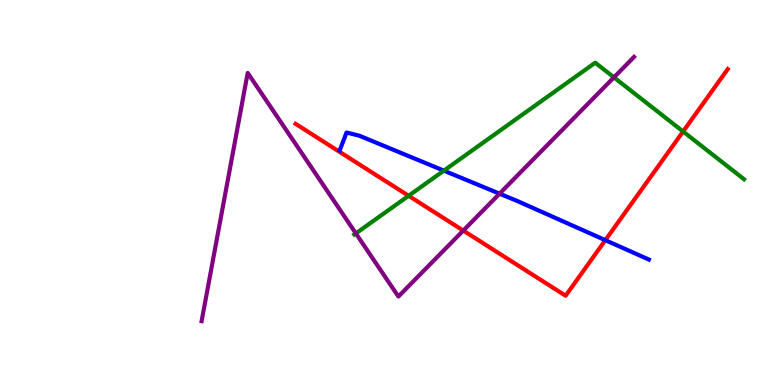[{'lines': ['blue', 'red'], 'intersections': [{'x': 7.81, 'y': 3.76}]}, {'lines': ['green', 'red'], 'intersections': [{'x': 5.27, 'y': 4.91}, {'x': 8.81, 'y': 6.58}]}, {'lines': ['purple', 'red'], 'intersections': [{'x': 5.98, 'y': 4.01}]}, {'lines': ['blue', 'green'], 'intersections': [{'x': 5.73, 'y': 5.57}]}, {'lines': ['blue', 'purple'], 'intersections': [{'x': 6.45, 'y': 4.97}]}, {'lines': ['green', 'purple'], 'intersections': [{'x': 4.59, 'y': 3.94}, {'x': 7.92, 'y': 7.99}]}]